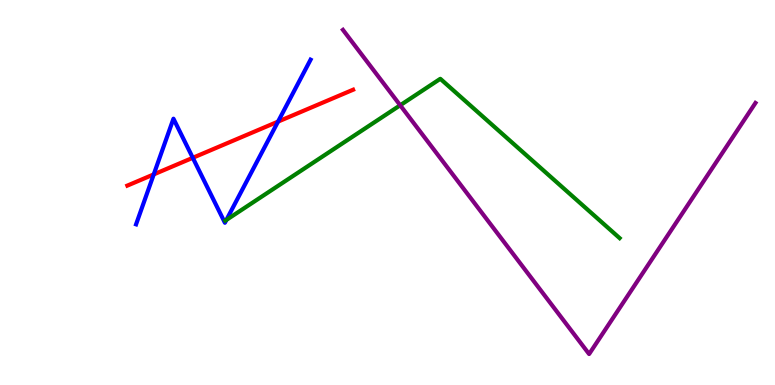[{'lines': ['blue', 'red'], 'intersections': [{'x': 1.98, 'y': 5.47}, {'x': 2.49, 'y': 5.9}, {'x': 3.59, 'y': 6.84}]}, {'lines': ['green', 'red'], 'intersections': []}, {'lines': ['purple', 'red'], 'intersections': []}, {'lines': ['blue', 'green'], 'intersections': [{'x': 2.92, 'y': 4.29}]}, {'lines': ['blue', 'purple'], 'intersections': []}, {'lines': ['green', 'purple'], 'intersections': [{'x': 5.16, 'y': 7.27}]}]